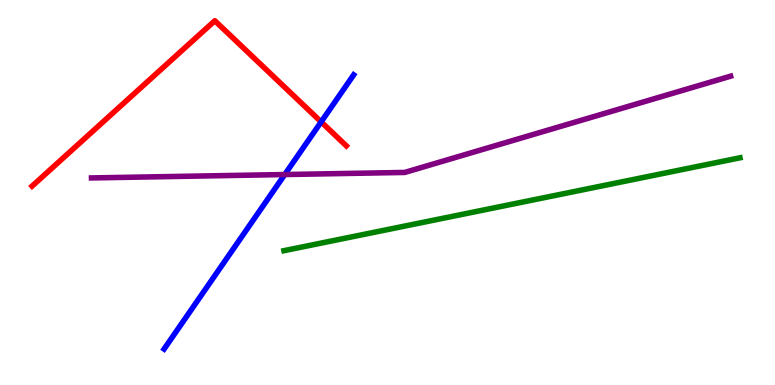[{'lines': ['blue', 'red'], 'intersections': [{'x': 4.14, 'y': 6.83}]}, {'lines': ['green', 'red'], 'intersections': []}, {'lines': ['purple', 'red'], 'intersections': []}, {'lines': ['blue', 'green'], 'intersections': []}, {'lines': ['blue', 'purple'], 'intersections': [{'x': 3.67, 'y': 5.47}]}, {'lines': ['green', 'purple'], 'intersections': []}]